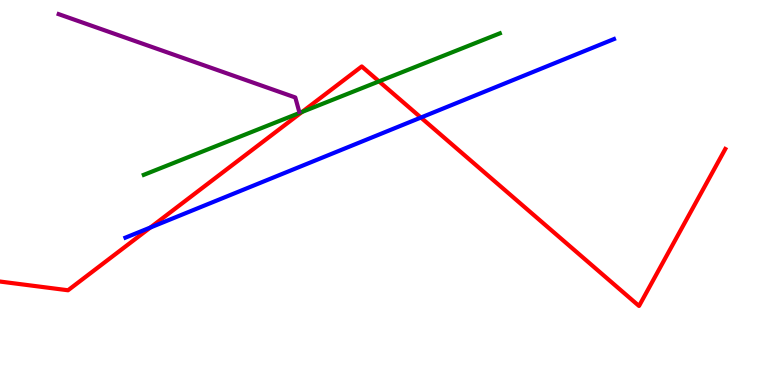[{'lines': ['blue', 'red'], 'intersections': [{'x': 1.94, 'y': 4.09}, {'x': 5.43, 'y': 6.95}]}, {'lines': ['green', 'red'], 'intersections': [{'x': 3.9, 'y': 7.09}, {'x': 4.89, 'y': 7.89}]}, {'lines': ['purple', 'red'], 'intersections': []}, {'lines': ['blue', 'green'], 'intersections': []}, {'lines': ['blue', 'purple'], 'intersections': []}, {'lines': ['green', 'purple'], 'intersections': []}]